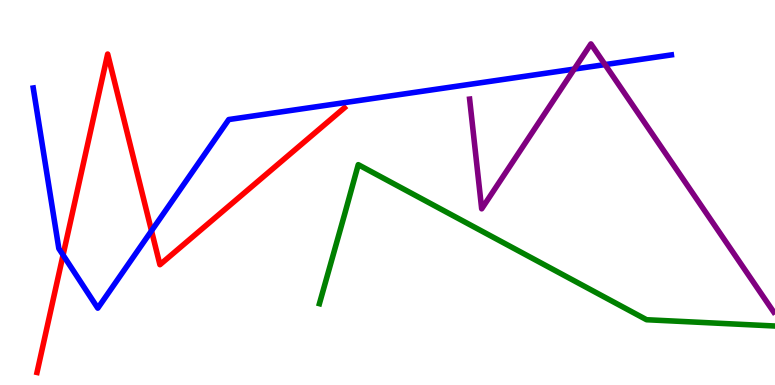[{'lines': ['blue', 'red'], 'intersections': [{'x': 0.814, 'y': 3.38}, {'x': 1.95, 'y': 4.01}]}, {'lines': ['green', 'red'], 'intersections': []}, {'lines': ['purple', 'red'], 'intersections': []}, {'lines': ['blue', 'green'], 'intersections': []}, {'lines': ['blue', 'purple'], 'intersections': [{'x': 7.41, 'y': 8.21}, {'x': 7.81, 'y': 8.32}]}, {'lines': ['green', 'purple'], 'intersections': []}]